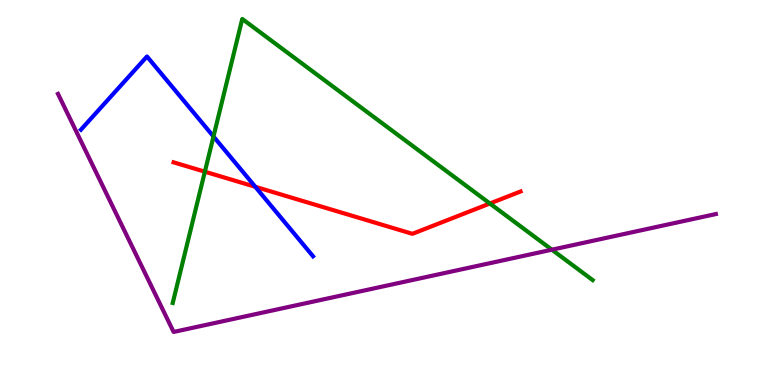[{'lines': ['blue', 'red'], 'intersections': [{'x': 3.29, 'y': 5.15}]}, {'lines': ['green', 'red'], 'intersections': [{'x': 2.64, 'y': 5.54}, {'x': 6.32, 'y': 4.71}]}, {'lines': ['purple', 'red'], 'intersections': []}, {'lines': ['blue', 'green'], 'intersections': [{'x': 2.75, 'y': 6.45}]}, {'lines': ['blue', 'purple'], 'intersections': []}, {'lines': ['green', 'purple'], 'intersections': [{'x': 7.12, 'y': 3.51}]}]